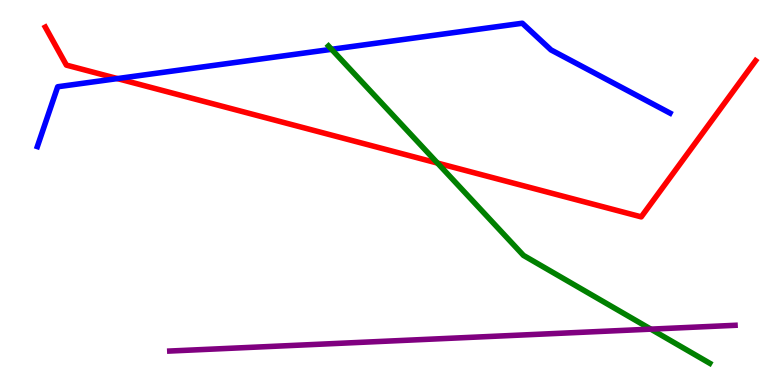[{'lines': ['blue', 'red'], 'intersections': [{'x': 1.52, 'y': 7.96}]}, {'lines': ['green', 'red'], 'intersections': [{'x': 5.65, 'y': 5.76}]}, {'lines': ['purple', 'red'], 'intersections': []}, {'lines': ['blue', 'green'], 'intersections': [{'x': 4.28, 'y': 8.72}]}, {'lines': ['blue', 'purple'], 'intersections': []}, {'lines': ['green', 'purple'], 'intersections': [{'x': 8.4, 'y': 1.45}]}]